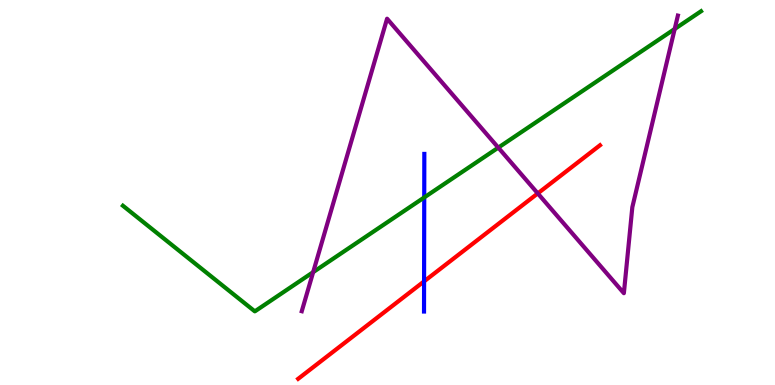[{'lines': ['blue', 'red'], 'intersections': [{'x': 5.47, 'y': 2.69}]}, {'lines': ['green', 'red'], 'intersections': []}, {'lines': ['purple', 'red'], 'intersections': [{'x': 6.94, 'y': 4.98}]}, {'lines': ['blue', 'green'], 'intersections': [{'x': 5.47, 'y': 4.87}]}, {'lines': ['blue', 'purple'], 'intersections': []}, {'lines': ['green', 'purple'], 'intersections': [{'x': 4.04, 'y': 2.93}, {'x': 6.43, 'y': 6.17}, {'x': 8.71, 'y': 9.25}]}]